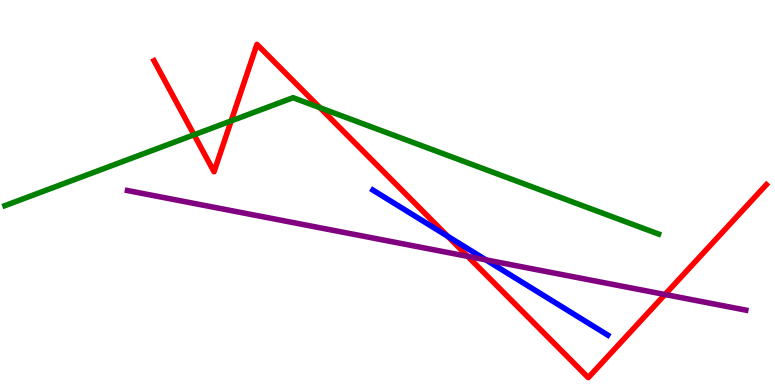[{'lines': ['blue', 'red'], 'intersections': [{'x': 5.78, 'y': 3.86}]}, {'lines': ['green', 'red'], 'intersections': [{'x': 2.5, 'y': 6.5}, {'x': 2.98, 'y': 6.86}, {'x': 4.13, 'y': 7.2}]}, {'lines': ['purple', 'red'], 'intersections': [{'x': 6.03, 'y': 3.34}, {'x': 8.58, 'y': 2.35}]}, {'lines': ['blue', 'green'], 'intersections': []}, {'lines': ['blue', 'purple'], 'intersections': [{'x': 6.27, 'y': 3.25}]}, {'lines': ['green', 'purple'], 'intersections': []}]